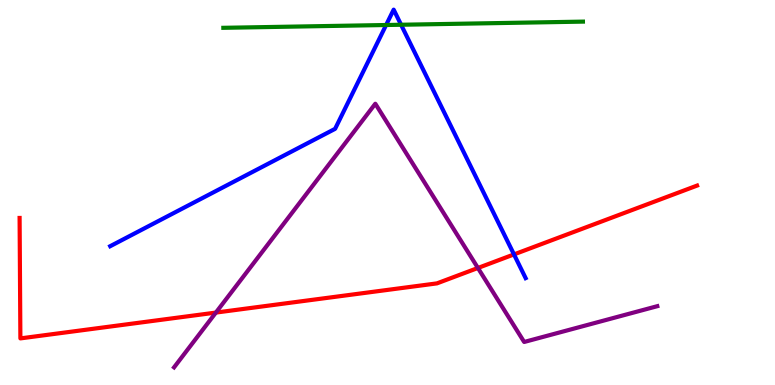[{'lines': ['blue', 'red'], 'intersections': [{'x': 6.63, 'y': 3.39}]}, {'lines': ['green', 'red'], 'intersections': []}, {'lines': ['purple', 'red'], 'intersections': [{'x': 2.79, 'y': 1.88}, {'x': 6.17, 'y': 3.04}]}, {'lines': ['blue', 'green'], 'intersections': [{'x': 4.98, 'y': 9.35}, {'x': 5.18, 'y': 9.36}]}, {'lines': ['blue', 'purple'], 'intersections': []}, {'lines': ['green', 'purple'], 'intersections': []}]